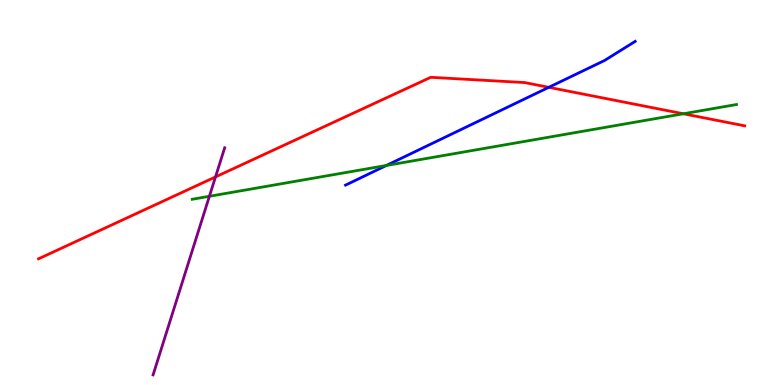[{'lines': ['blue', 'red'], 'intersections': [{'x': 7.08, 'y': 7.73}]}, {'lines': ['green', 'red'], 'intersections': [{'x': 8.82, 'y': 7.04}]}, {'lines': ['purple', 'red'], 'intersections': [{'x': 2.78, 'y': 5.4}]}, {'lines': ['blue', 'green'], 'intersections': [{'x': 4.99, 'y': 5.7}]}, {'lines': ['blue', 'purple'], 'intersections': []}, {'lines': ['green', 'purple'], 'intersections': [{'x': 2.7, 'y': 4.9}]}]